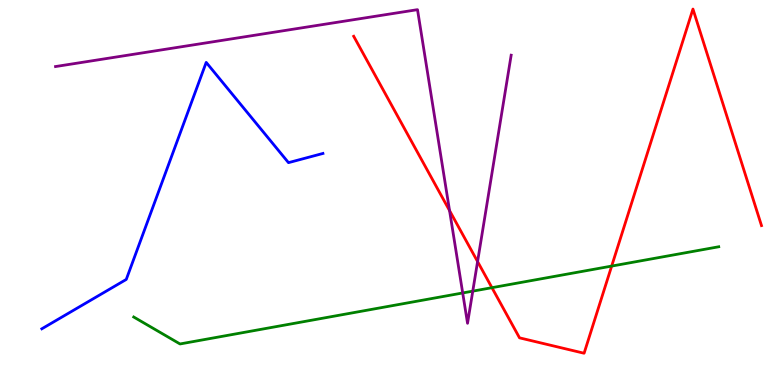[{'lines': ['blue', 'red'], 'intersections': []}, {'lines': ['green', 'red'], 'intersections': [{'x': 6.35, 'y': 2.53}, {'x': 7.89, 'y': 3.09}]}, {'lines': ['purple', 'red'], 'intersections': [{'x': 5.8, 'y': 4.53}, {'x': 6.16, 'y': 3.21}]}, {'lines': ['blue', 'green'], 'intersections': []}, {'lines': ['blue', 'purple'], 'intersections': []}, {'lines': ['green', 'purple'], 'intersections': [{'x': 5.97, 'y': 2.39}, {'x': 6.1, 'y': 2.44}]}]